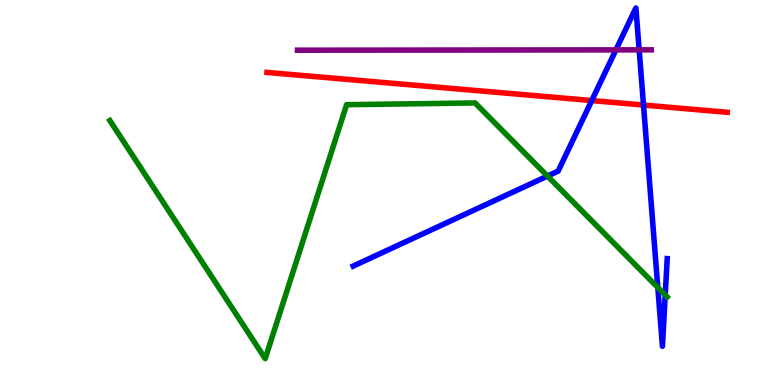[{'lines': ['blue', 'red'], 'intersections': [{'x': 7.64, 'y': 7.39}, {'x': 8.3, 'y': 7.27}]}, {'lines': ['green', 'red'], 'intersections': []}, {'lines': ['purple', 'red'], 'intersections': []}, {'lines': ['blue', 'green'], 'intersections': [{'x': 7.06, 'y': 5.43}, {'x': 8.49, 'y': 2.53}, {'x': 8.58, 'y': 2.34}]}, {'lines': ['blue', 'purple'], 'intersections': [{'x': 7.95, 'y': 8.7}, {'x': 8.25, 'y': 8.7}]}, {'lines': ['green', 'purple'], 'intersections': []}]